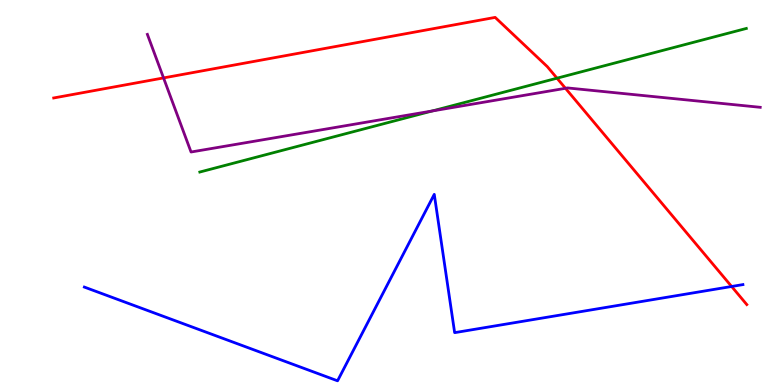[{'lines': ['blue', 'red'], 'intersections': [{'x': 9.44, 'y': 2.56}]}, {'lines': ['green', 'red'], 'intersections': [{'x': 7.19, 'y': 7.97}]}, {'lines': ['purple', 'red'], 'intersections': [{'x': 2.11, 'y': 7.98}, {'x': 7.3, 'y': 7.71}]}, {'lines': ['blue', 'green'], 'intersections': []}, {'lines': ['blue', 'purple'], 'intersections': []}, {'lines': ['green', 'purple'], 'intersections': [{'x': 5.58, 'y': 7.12}]}]